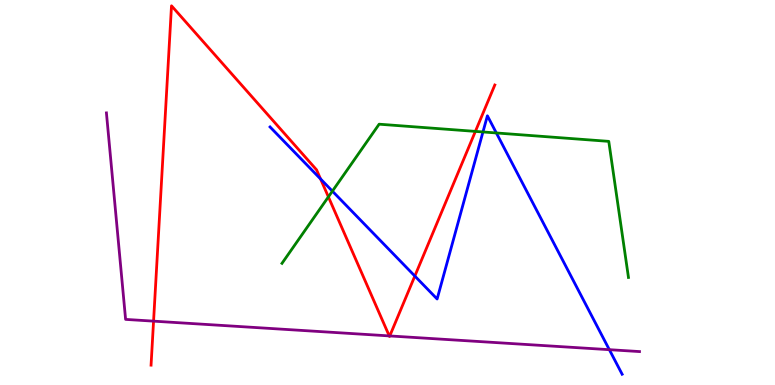[{'lines': ['blue', 'red'], 'intersections': [{'x': 4.14, 'y': 5.35}, {'x': 5.35, 'y': 2.83}]}, {'lines': ['green', 'red'], 'intersections': [{'x': 4.24, 'y': 4.89}, {'x': 6.13, 'y': 6.59}]}, {'lines': ['purple', 'red'], 'intersections': [{'x': 1.98, 'y': 1.66}, {'x': 5.02, 'y': 1.28}, {'x': 5.03, 'y': 1.27}]}, {'lines': ['blue', 'green'], 'intersections': [{'x': 4.29, 'y': 5.04}, {'x': 6.23, 'y': 6.57}, {'x': 6.4, 'y': 6.55}]}, {'lines': ['blue', 'purple'], 'intersections': [{'x': 7.86, 'y': 0.917}]}, {'lines': ['green', 'purple'], 'intersections': []}]